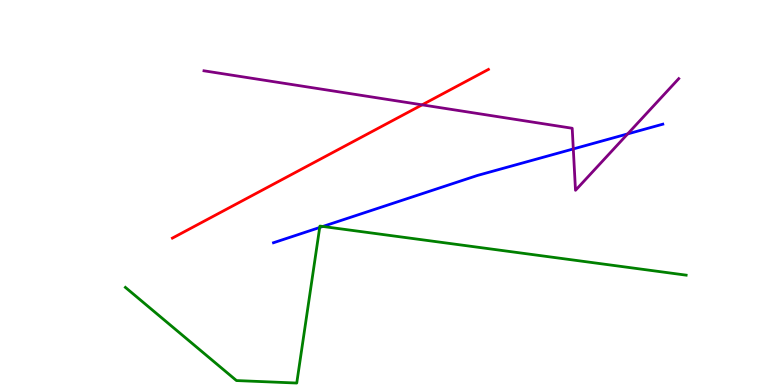[{'lines': ['blue', 'red'], 'intersections': []}, {'lines': ['green', 'red'], 'intersections': []}, {'lines': ['purple', 'red'], 'intersections': [{'x': 5.45, 'y': 7.28}]}, {'lines': ['blue', 'green'], 'intersections': [{'x': 4.13, 'y': 4.09}, {'x': 4.17, 'y': 4.12}]}, {'lines': ['blue', 'purple'], 'intersections': [{'x': 7.4, 'y': 6.13}, {'x': 8.1, 'y': 6.52}]}, {'lines': ['green', 'purple'], 'intersections': []}]